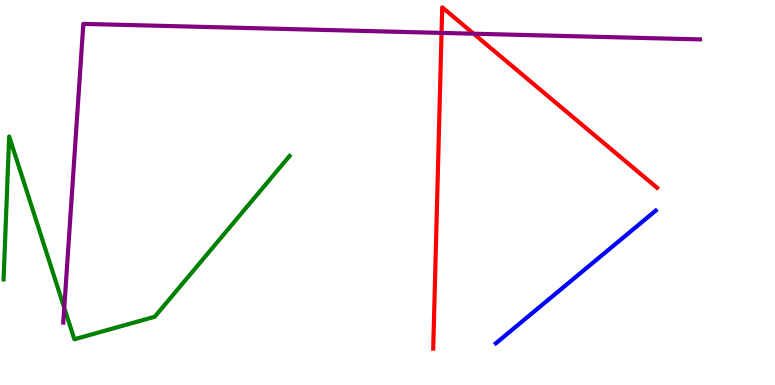[{'lines': ['blue', 'red'], 'intersections': []}, {'lines': ['green', 'red'], 'intersections': []}, {'lines': ['purple', 'red'], 'intersections': [{'x': 5.7, 'y': 9.15}, {'x': 6.11, 'y': 9.12}]}, {'lines': ['blue', 'green'], 'intersections': []}, {'lines': ['blue', 'purple'], 'intersections': []}, {'lines': ['green', 'purple'], 'intersections': [{'x': 0.829, 'y': 2.0}]}]